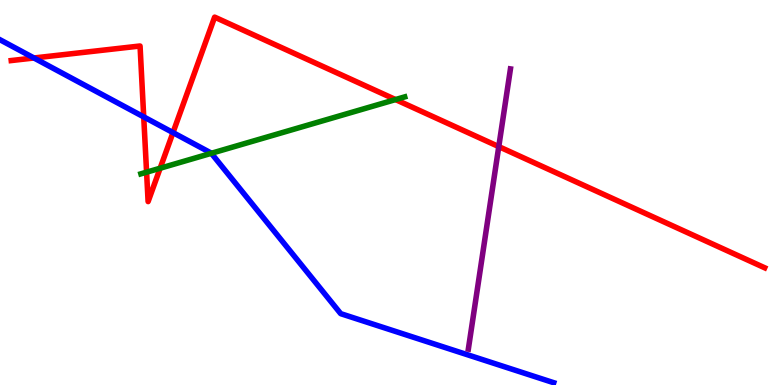[{'lines': ['blue', 'red'], 'intersections': [{'x': 0.438, 'y': 8.49}, {'x': 1.85, 'y': 6.96}, {'x': 2.23, 'y': 6.56}]}, {'lines': ['green', 'red'], 'intersections': [{'x': 1.89, 'y': 5.53}, {'x': 2.07, 'y': 5.63}, {'x': 5.1, 'y': 7.41}]}, {'lines': ['purple', 'red'], 'intersections': [{'x': 6.44, 'y': 6.19}]}, {'lines': ['blue', 'green'], 'intersections': [{'x': 2.73, 'y': 6.02}]}, {'lines': ['blue', 'purple'], 'intersections': []}, {'lines': ['green', 'purple'], 'intersections': []}]